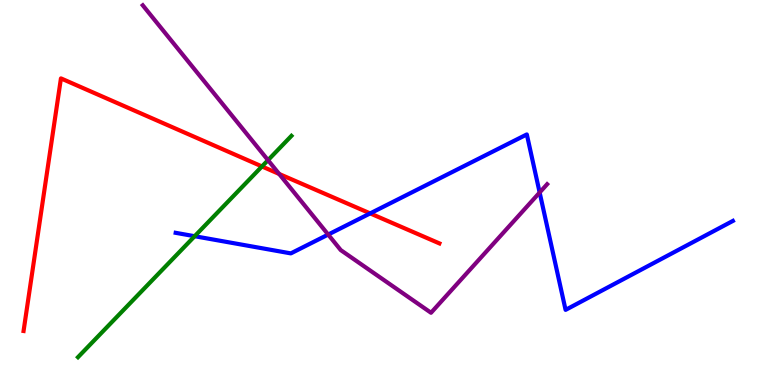[{'lines': ['blue', 'red'], 'intersections': [{'x': 4.78, 'y': 4.46}]}, {'lines': ['green', 'red'], 'intersections': [{'x': 3.38, 'y': 5.68}]}, {'lines': ['purple', 'red'], 'intersections': [{'x': 3.6, 'y': 5.48}]}, {'lines': ['blue', 'green'], 'intersections': [{'x': 2.51, 'y': 3.86}]}, {'lines': ['blue', 'purple'], 'intersections': [{'x': 4.23, 'y': 3.91}, {'x': 6.96, 'y': 5.0}]}, {'lines': ['green', 'purple'], 'intersections': [{'x': 3.46, 'y': 5.84}]}]